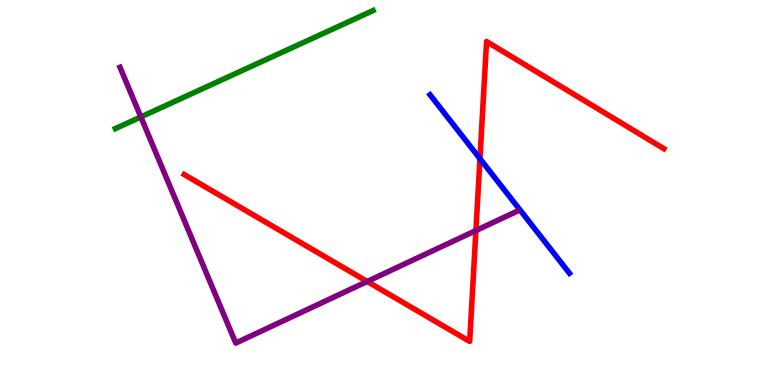[{'lines': ['blue', 'red'], 'intersections': [{'x': 6.19, 'y': 5.88}]}, {'lines': ['green', 'red'], 'intersections': []}, {'lines': ['purple', 'red'], 'intersections': [{'x': 4.74, 'y': 2.69}, {'x': 6.14, 'y': 4.01}]}, {'lines': ['blue', 'green'], 'intersections': []}, {'lines': ['blue', 'purple'], 'intersections': []}, {'lines': ['green', 'purple'], 'intersections': [{'x': 1.82, 'y': 6.96}]}]